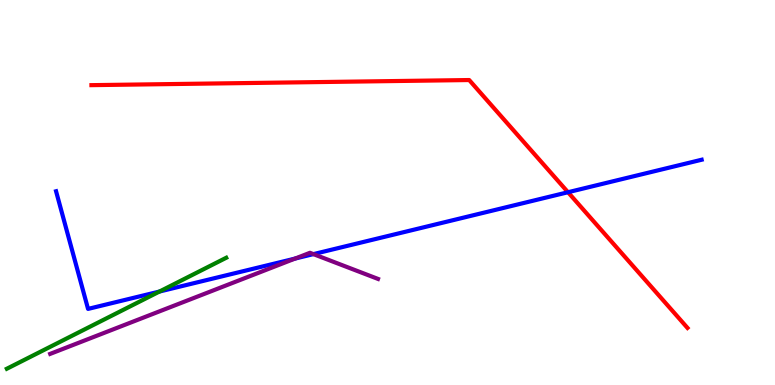[{'lines': ['blue', 'red'], 'intersections': [{'x': 7.33, 'y': 5.01}]}, {'lines': ['green', 'red'], 'intersections': []}, {'lines': ['purple', 'red'], 'intersections': []}, {'lines': ['blue', 'green'], 'intersections': [{'x': 2.06, 'y': 2.43}]}, {'lines': ['blue', 'purple'], 'intersections': [{'x': 3.81, 'y': 3.28}, {'x': 4.04, 'y': 3.4}]}, {'lines': ['green', 'purple'], 'intersections': []}]